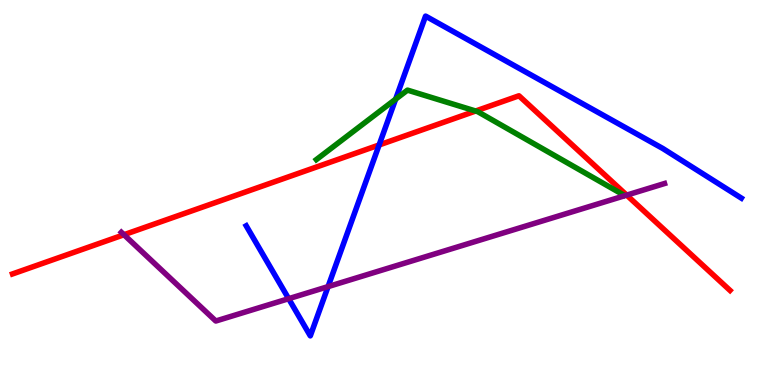[{'lines': ['blue', 'red'], 'intersections': [{'x': 4.89, 'y': 6.23}]}, {'lines': ['green', 'red'], 'intersections': [{'x': 6.14, 'y': 7.12}]}, {'lines': ['purple', 'red'], 'intersections': [{'x': 1.6, 'y': 3.9}, {'x': 8.09, 'y': 4.93}]}, {'lines': ['blue', 'green'], 'intersections': [{'x': 5.1, 'y': 7.42}]}, {'lines': ['blue', 'purple'], 'intersections': [{'x': 3.72, 'y': 2.24}, {'x': 4.23, 'y': 2.56}]}, {'lines': ['green', 'purple'], 'intersections': []}]